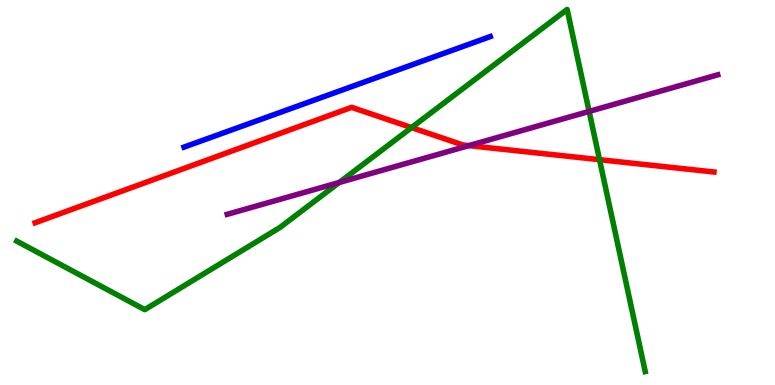[{'lines': ['blue', 'red'], 'intersections': []}, {'lines': ['green', 'red'], 'intersections': [{'x': 5.31, 'y': 6.69}, {'x': 7.74, 'y': 5.85}]}, {'lines': ['purple', 'red'], 'intersections': [{'x': 6.05, 'y': 6.22}]}, {'lines': ['blue', 'green'], 'intersections': []}, {'lines': ['blue', 'purple'], 'intersections': []}, {'lines': ['green', 'purple'], 'intersections': [{'x': 4.38, 'y': 5.26}, {'x': 7.6, 'y': 7.11}]}]